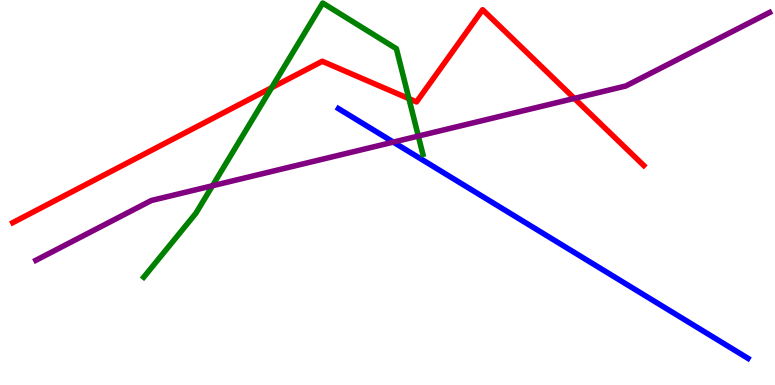[{'lines': ['blue', 'red'], 'intersections': []}, {'lines': ['green', 'red'], 'intersections': [{'x': 3.51, 'y': 7.72}, {'x': 5.28, 'y': 7.44}]}, {'lines': ['purple', 'red'], 'intersections': [{'x': 7.41, 'y': 7.44}]}, {'lines': ['blue', 'green'], 'intersections': []}, {'lines': ['blue', 'purple'], 'intersections': [{'x': 5.08, 'y': 6.31}]}, {'lines': ['green', 'purple'], 'intersections': [{'x': 2.74, 'y': 5.18}, {'x': 5.4, 'y': 6.47}]}]